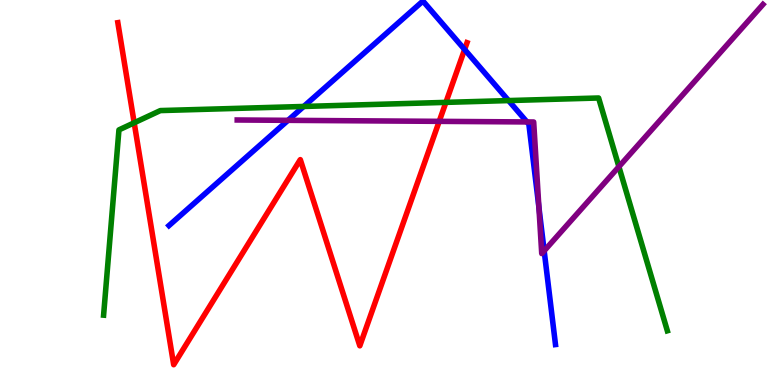[{'lines': ['blue', 'red'], 'intersections': [{'x': 6.0, 'y': 8.71}]}, {'lines': ['green', 'red'], 'intersections': [{'x': 1.73, 'y': 6.81}, {'x': 5.75, 'y': 7.34}]}, {'lines': ['purple', 'red'], 'intersections': [{'x': 5.67, 'y': 6.85}]}, {'lines': ['blue', 'green'], 'intersections': [{'x': 3.92, 'y': 7.23}, {'x': 6.56, 'y': 7.39}]}, {'lines': ['blue', 'purple'], 'intersections': [{'x': 3.72, 'y': 6.87}, {'x': 6.8, 'y': 6.83}, {'x': 6.95, 'y': 4.62}, {'x': 7.02, 'y': 3.48}]}, {'lines': ['green', 'purple'], 'intersections': [{'x': 7.99, 'y': 5.67}]}]